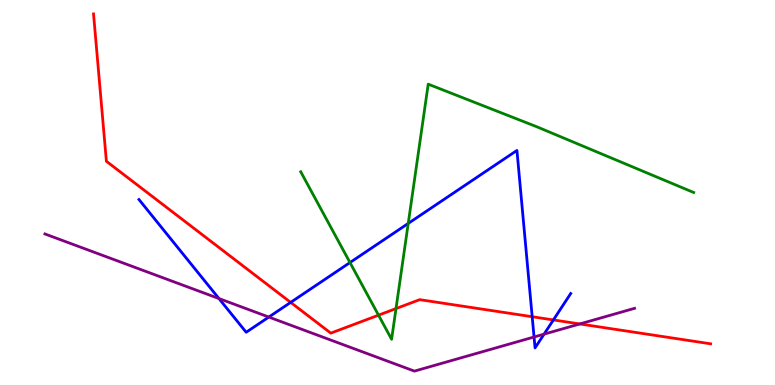[{'lines': ['blue', 'red'], 'intersections': [{'x': 3.75, 'y': 2.15}, {'x': 6.87, 'y': 1.77}, {'x': 7.14, 'y': 1.69}]}, {'lines': ['green', 'red'], 'intersections': [{'x': 4.88, 'y': 1.81}, {'x': 5.11, 'y': 1.99}]}, {'lines': ['purple', 'red'], 'intersections': [{'x': 7.48, 'y': 1.59}]}, {'lines': ['blue', 'green'], 'intersections': [{'x': 4.52, 'y': 3.18}, {'x': 5.27, 'y': 4.2}]}, {'lines': ['blue', 'purple'], 'intersections': [{'x': 2.83, 'y': 2.25}, {'x': 3.47, 'y': 1.76}, {'x': 6.89, 'y': 1.25}, {'x': 7.02, 'y': 1.32}]}, {'lines': ['green', 'purple'], 'intersections': []}]